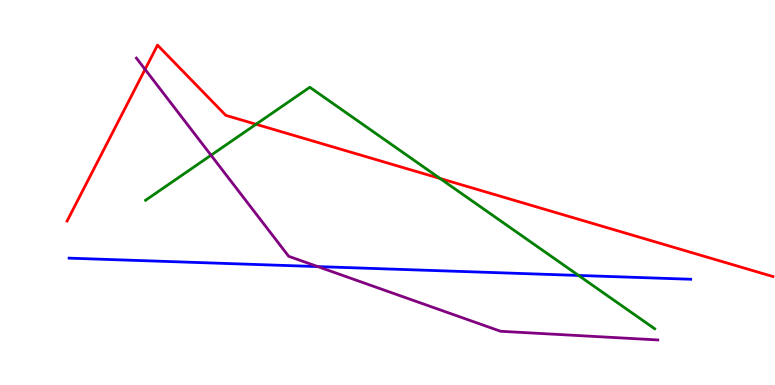[{'lines': ['blue', 'red'], 'intersections': []}, {'lines': ['green', 'red'], 'intersections': [{'x': 3.3, 'y': 6.77}, {'x': 5.68, 'y': 5.36}]}, {'lines': ['purple', 'red'], 'intersections': [{'x': 1.87, 'y': 8.2}]}, {'lines': ['blue', 'green'], 'intersections': [{'x': 7.47, 'y': 2.85}]}, {'lines': ['blue', 'purple'], 'intersections': [{'x': 4.1, 'y': 3.08}]}, {'lines': ['green', 'purple'], 'intersections': [{'x': 2.72, 'y': 5.97}]}]